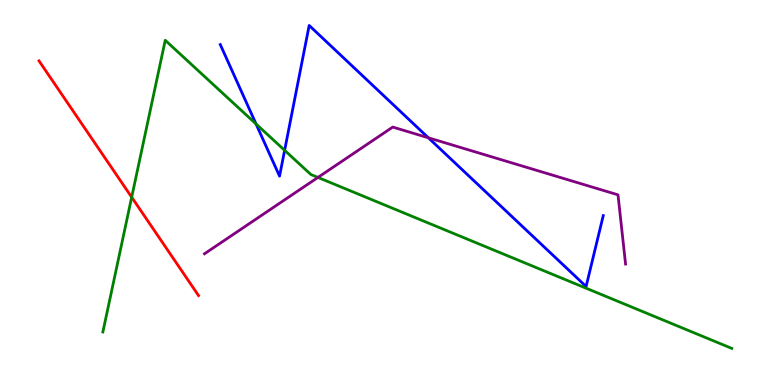[{'lines': ['blue', 'red'], 'intersections': []}, {'lines': ['green', 'red'], 'intersections': [{'x': 1.7, 'y': 4.88}]}, {'lines': ['purple', 'red'], 'intersections': []}, {'lines': ['blue', 'green'], 'intersections': [{'x': 3.3, 'y': 6.78}, {'x': 3.67, 'y': 6.1}]}, {'lines': ['blue', 'purple'], 'intersections': [{'x': 5.53, 'y': 6.42}]}, {'lines': ['green', 'purple'], 'intersections': [{'x': 4.1, 'y': 5.39}]}]